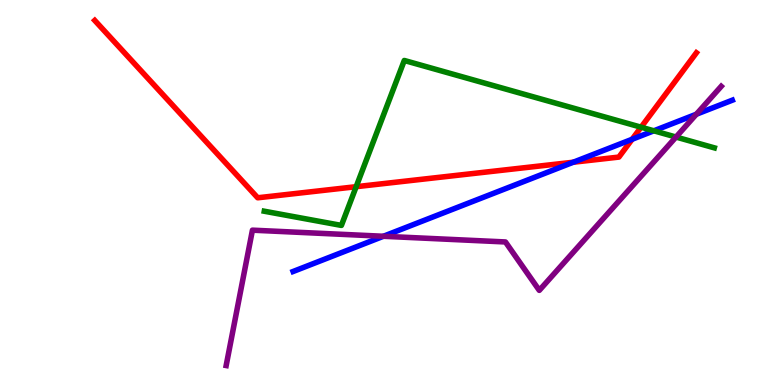[{'lines': ['blue', 'red'], 'intersections': [{'x': 7.4, 'y': 5.79}, {'x': 8.16, 'y': 6.38}]}, {'lines': ['green', 'red'], 'intersections': [{'x': 4.6, 'y': 5.15}, {'x': 8.27, 'y': 6.7}]}, {'lines': ['purple', 'red'], 'intersections': []}, {'lines': ['blue', 'green'], 'intersections': [{'x': 8.44, 'y': 6.6}]}, {'lines': ['blue', 'purple'], 'intersections': [{'x': 4.95, 'y': 3.86}, {'x': 8.99, 'y': 7.03}]}, {'lines': ['green', 'purple'], 'intersections': [{'x': 8.72, 'y': 6.44}]}]